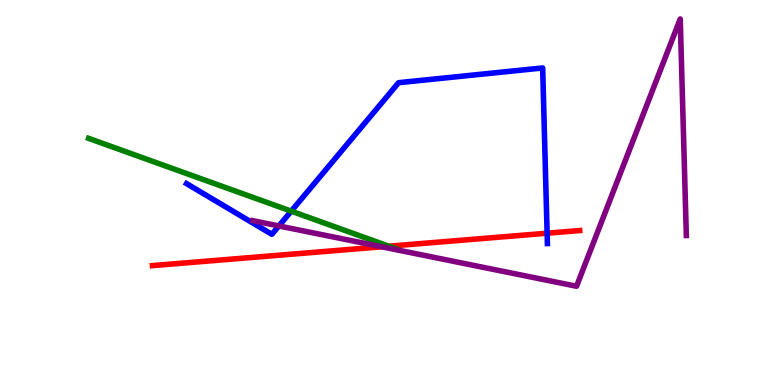[{'lines': ['blue', 'red'], 'intersections': [{'x': 7.06, 'y': 3.94}]}, {'lines': ['green', 'red'], 'intersections': [{'x': 5.02, 'y': 3.61}]}, {'lines': ['purple', 'red'], 'intersections': [{'x': 4.93, 'y': 3.59}]}, {'lines': ['blue', 'green'], 'intersections': [{'x': 3.76, 'y': 4.52}]}, {'lines': ['blue', 'purple'], 'intersections': [{'x': 3.6, 'y': 4.13}]}, {'lines': ['green', 'purple'], 'intersections': []}]